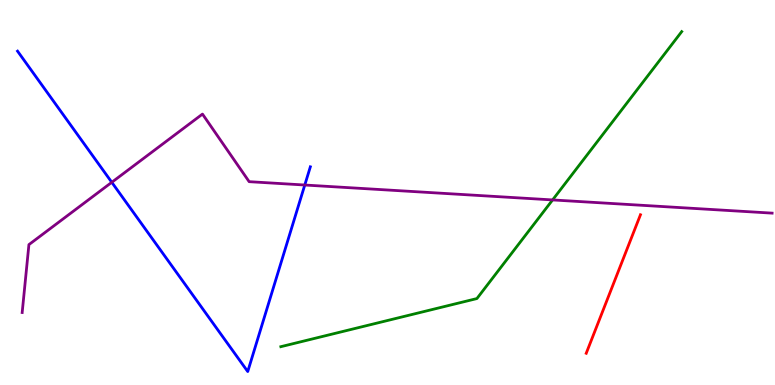[{'lines': ['blue', 'red'], 'intersections': []}, {'lines': ['green', 'red'], 'intersections': []}, {'lines': ['purple', 'red'], 'intersections': []}, {'lines': ['blue', 'green'], 'intersections': []}, {'lines': ['blue', 'purple'], 'intersections': [{'x': 1.44, 'y': 5.26}, {'x': 3.93, 'y': 5.19}]}, {'lines': ['green', 'purple'], 'intersections': [{'x': 7.13, 'y': 4.81}]}]